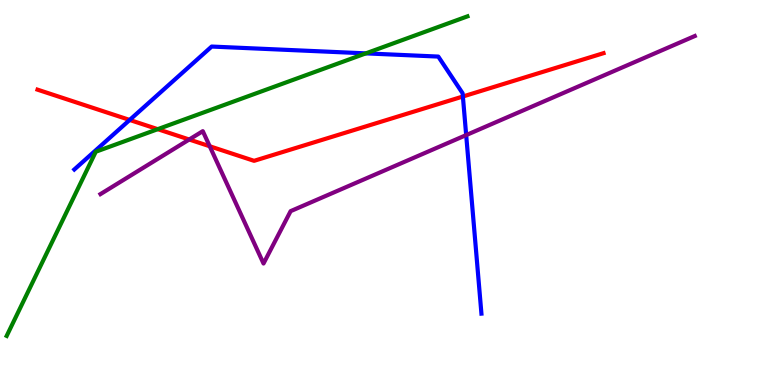[{'lines': ['blue', 'red'], 'intersections': [{'x': 1.67, 'y': 6.88}, {'x': 5.97, 'y': 7.49}]}, {'lines': ['green', 'red'], 'intersections': [{'x': 2.04, 'y': 6.64}]}, {'lines': ['purple', 'red'], 'intersections': [{'x': 2.44, 'y': 6.38}, {'x': 2.71, 'y': 6.2}]}, {'lines': ['blue', 'green'], 'intersections': [{'x': 4.72, 'y': 8.61}]}, {'lines': ['blue', 'purple'], 'intersections': [{'x': 6.02, 'y': 6.49}]}, {'lines': ['green', 'purple'], 'intersections': []}]